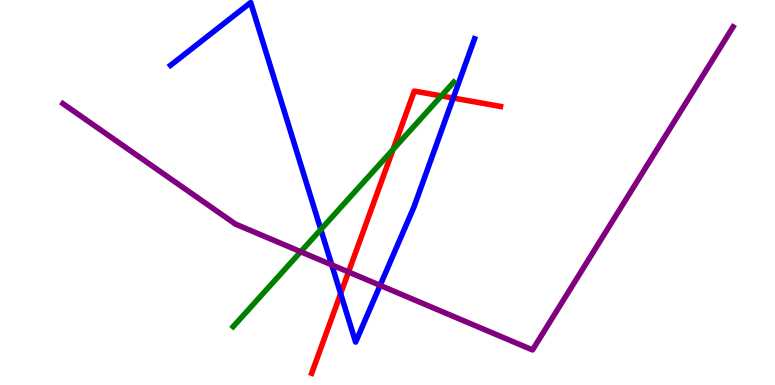[{'lines': ['blue', 'red'], 'intersections': [{'x': 4.4, 'y': 2.37}, {'x': 5.85, 'y': 7.45}]}, {'lines': ['green', 'red'], 'intersections': [{'x': 5.07, 'y': 6.12}, {'x': 5.69, 'y': 7.51}]}, {'lines': ['purple', 'red'], 'intersections': [{'x': 4.5, 'y': 2.94}]}, {'lines': ['blue', 'green'], 'intersections': [{'x': 4.14, 'y': 4.04}]}, {'lines': ['blue', 'purple'], 'intersections': [{'x': 4.28, 'y': 3.12}, {'x': 4.9, 'y': 2.59}]}, {'lines': ['green', 'purple'], 'intersections': [{'x': 3.88, 'y': 3.46}]}]